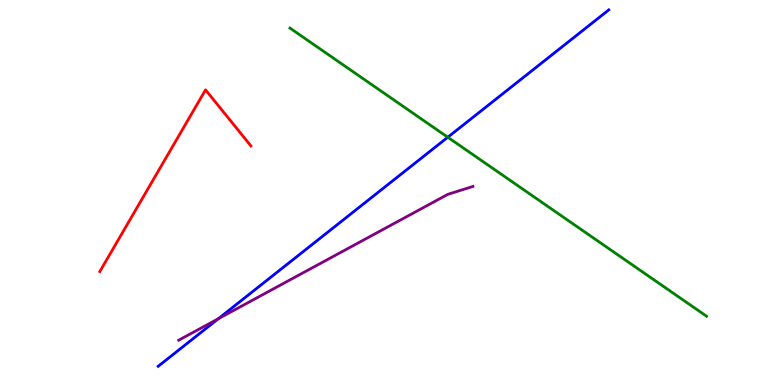[{'lines': ['blue', 'red'], 'intersections': []}, {'lines': ['green', 'red'], 'intersections': []}, {'lines': ['purple', 'red'], 'intersections': []}, {'lines': ['blue', 'green'], 'intersections': [{'x': 5.78, 'y': 6.44}]}, {'lines': ['blue', 'purple'], 'intersections': [{'x': 2.82, 'y': 1.72}]}, {'lines': ['green', 'purple'], 'intersections': []}]